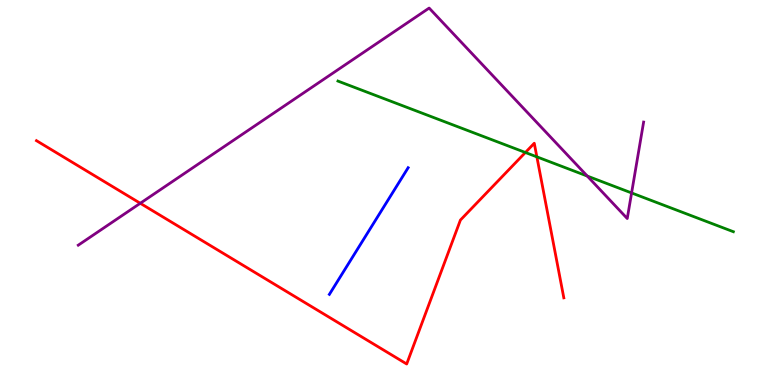[{'lines': ['blue', 'red'], 'intersections': []}, {'lines': ['green', 'red'], 'intersections': [{'x': 6.78, 'y': 6.04}, {'x': 6.93, 'y': 5.93}]}, {'lines': ['purple', 'red'], 'intersections': [{'x': 1.81, 'y': 4.72}]}, {'lines': ['blue', 'green'], 'intersections': []}, {'lines': ['blue', 'purple'], 'intersections': []}, {'lines': ['green', 'purple'], 'intersections': [{'x': 7.58, 'y': 5.43}, {'x': 8.15, 'y': 4.99}]}]